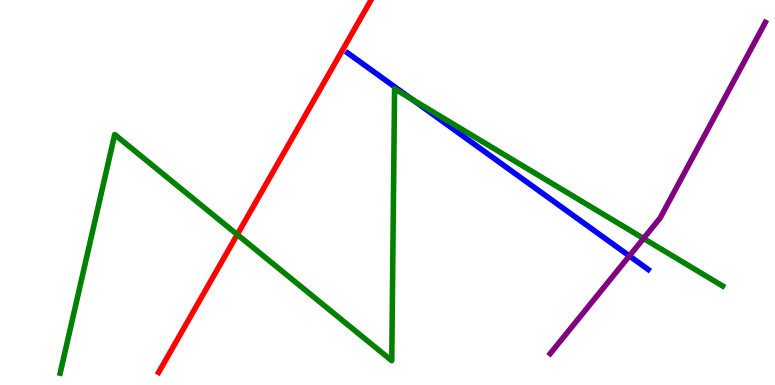[{'lines': ['blue', 'red'], 'intersections': []}, {'lines': ['green', 'red'], 'intersections': [{'x': 3.06, 'y': 3.91}]}, {'lines': ['purple', 'red'], 'intersections': []}, {'lines': ['blue', 'green'], 'intersections': [{'x': 5.32, 'y': 7.42}]}, {'lines': ['blue', 'purple'], 'intersections': [{'x': 8.12, 'y': 3.35}]}, {'lines': ['green', 'purple'], 'intersections': [{'x': 8.3, 'y': 3.81}]}]